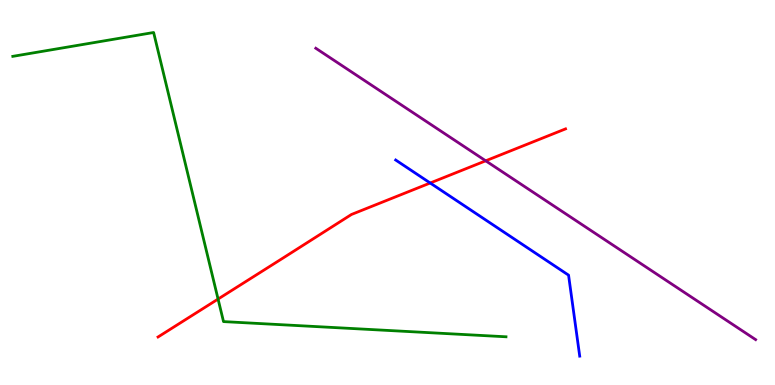[{'lines': ['blue', 'red'], 'intersections': [{'x': 5.55, 'y': 5.25}]}, {'lines': ['green', 'red'], 'intersections': [{'x': 2.81, 'y': 2.23}]}, {'lines': ['purple', 'red'], 'intersections': [{'x': 6.27, 'y': 5.82}]}, {'lines': ['blue', 'green'], 'intersections': []}, {'lines': ['blue', 'purple'], 'intersections': []}, {'lines': ['green', 'purple'], 'intersections': []}]